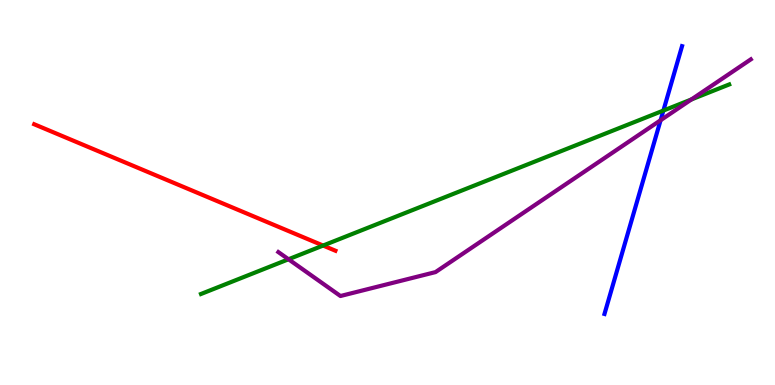[{'lines': ['blue', 'red'], 'intersections': []}, {'lines': ['green', 'red'], 'intersections': [{'x': 4.17, 'y': 3.62}]}, {'lines': ['purple', 'red'], 'intersections': []}, {'lines': ['blue', 'green'], 'intersections': [{'x': 8.56, 'y': 7.13}]}, {'lines': ['blue', 'purple'], 'intersections': [{'x': 8.52, 'y': 6.88}]}, {'lines': ['green', 'purple'], 'intersections': [{'x': 3.72, 'y': 3.27}, {'x': 8.92, 'y': 7.42}]}]